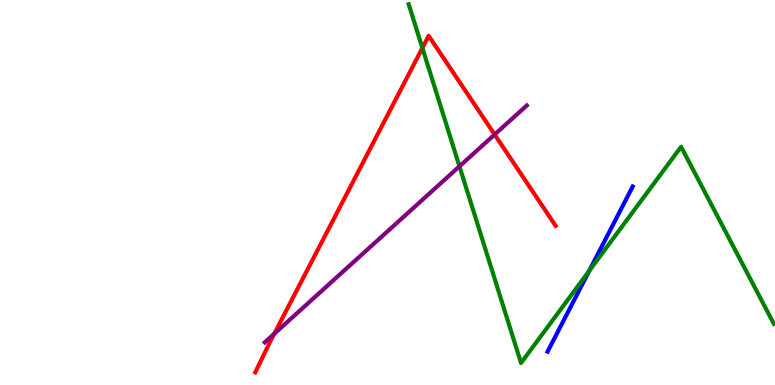[{'lines': ['blue', 'red'], 'intersections': []}, {'lines': ['green', 'red'], 'intersections': [{'x': 5.45, 'y': 8.75}]}, {'lines': ['purple', 'red'], 'intersections': [{'x': 3.54, 'y': 1.33}, {'x': 6.38, 'y': 6.51}]}, {'lines': ['blue', 'green'], 'intersections': [{'x': 7.6, 'y': 2.96}]}, {'lines': ['blue', 'purple'], 'intersections': []}, {'lines': ['green', 'purple'], 'intersections': [{'x': 5.93, 'y': 5.68}]}]